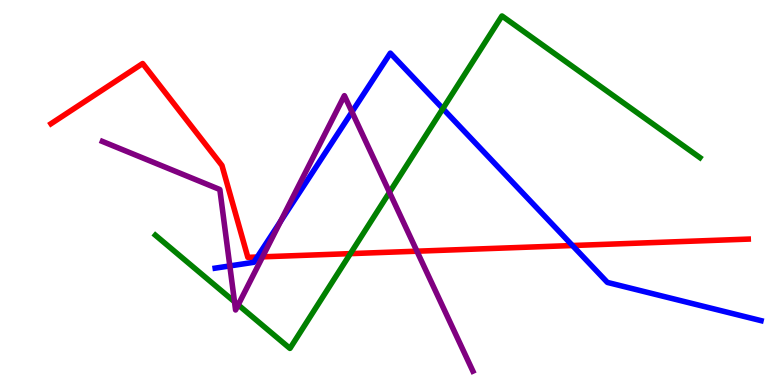[{'lines': ['blue', 'red'], 'intersections': [{'x': 3.32, 'y': 3.32}, {'x': 7.39, 'y': 3.62}]}, {'lines': ['green', 'red'], 'intersections': [{'x': 4.52, 'y': 3.41}]}, {'lines': ['purple', 'red'], 'intersections': [{'x': 3.39, 'y': 3.33}, {'x': 5.38, 'y': 3.48}]}, {'lines': ['blue', 'green'], 'intersections': [{'x': 5.71, 'y': 7.18}]}, {'lines': ['blue', 'purple'], 'intersections': [{'x': 2.97, 'y': 3.09}, {'x': 3.62, 'y': 4.25}, {'x': 4.54, 'y': 7.09}]}, {'lines': ['green', 'purple'], 'intersections': [{'x': 3.03, 'y': 2.16}, {'x': 3.07, 'y': 2.08}, {'x': 5.03, 'y': 5.0}]}]